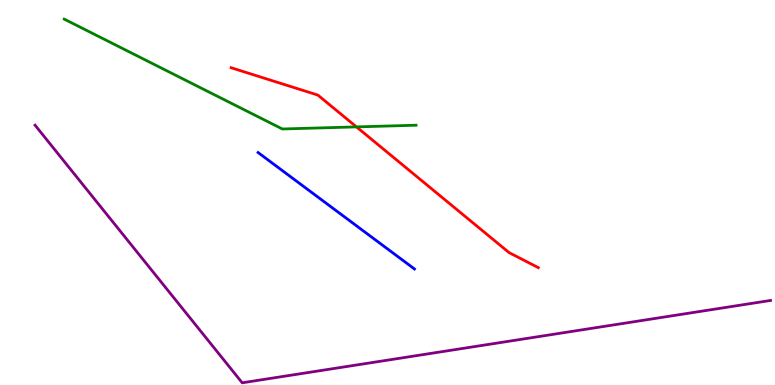[{'lines': ['blue', 'red'], 'intersections': []}, {'lines': ['green', 'red'], 'intersections': [{'x': 4.6, 'y': 6.7}]}, {'lines': ['purple', 'red'], 'intersections': []}, {'lines': ['blue', 'green'], 'intersections': []}, {'lines': ['blue', 'purple'], 'intersections': []}, {'lines': ['green', 'purple'], 'intersections': []}]